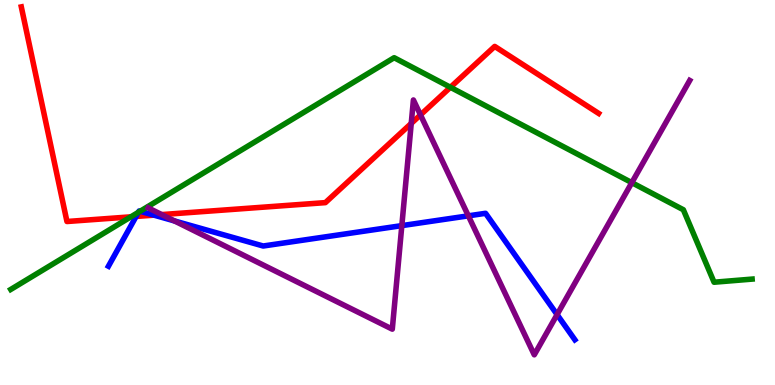[{'lines': ['blue', 'red'], 'intersections': [{'x': 1.76, 'y': 4.38}, {'x': 1.99, 'y': 4.41}]}, {'lines': ['green', 'red'], 'intersections': [{'x': 1.69, 'y': 4.37}, {'x': 5.81, 'y': 7.73}]}, {'lines': ['purple', 'red'], 'intersections': [{'x': 2.09, 'y': 4.43}, {'x': 5.31, 'y': 6.79}, {'x': 5.43, 'y': 7.02}]}, {'lines': ['blue', 'green'], 'intersections': [{'x': 1.79, 'y': 4.49}, {'x': 1.81, 'y': 4.51}]}, {'lines': ['blue', 'purple'], 'intersections': [{'x': 2.25, 'y': 4.26}, {'x': 5.18, 'y': 4.14}, {'x': 6.04, 'y': 4.39}, {'x': 7.19, 'y': 1.83}]}, {'lines': ['green', 'purple'], 'intersections': [{'x': 8.15, 'y': 5.26}]}]